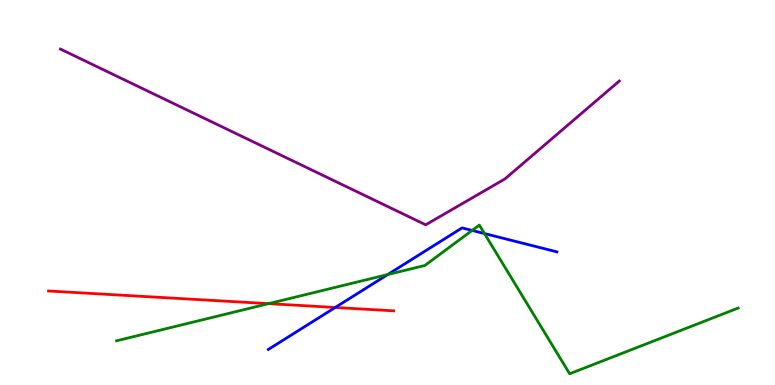[{'lines': ['blue', 'red'], 'intersections': [{'x': 4.33, 'y': 2.01}]}, {'lines': ['green', 'red'], 'intersections': [{'x': 3.47, 'y': 2.11}]}, {'lines': ['purple', 'red'], 'intersections': []}, {'lines': ['blue', 'green'], 'intersections': [{'x': 5.0, 'y': 2.87}, {'x': 6.09, 'y': 4.01}, {'x': 6.25, 'y': 3.93}]}, {'lines': ['blue', 'purple'], 'intersections': []}, {'lines': ['green', 'purple'], 'intersections': []}]